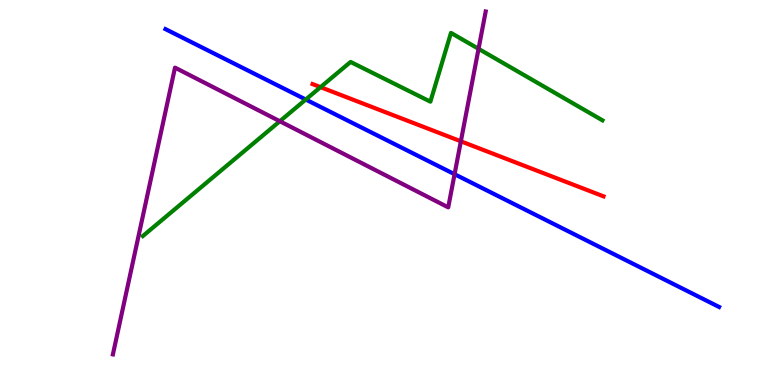[{'lines': ['blue', 'red'], 'intersections': []}, {'lines': ['green', 'red'], 'intersections': [{'x': 4.14, 'y': 7.74}]}, {'lines': ['purple', 'red'], 'intersections': [{'x': 5.95, 'y': 6.33}]}, {'lines': ['blue', 'green'], 'intersections': [{'x': 3.95, 'y': 7.42}]}, {'lines': ['blue', 'purple'], 'intersections': [{'x': 5.87, 'y': 5.48}]}, {'lines': ['green', 'purple'], 'intersections': [{'x': 3.61, 'y': 6.85}, {'x': 6.17, 'y': 8.73}]}]